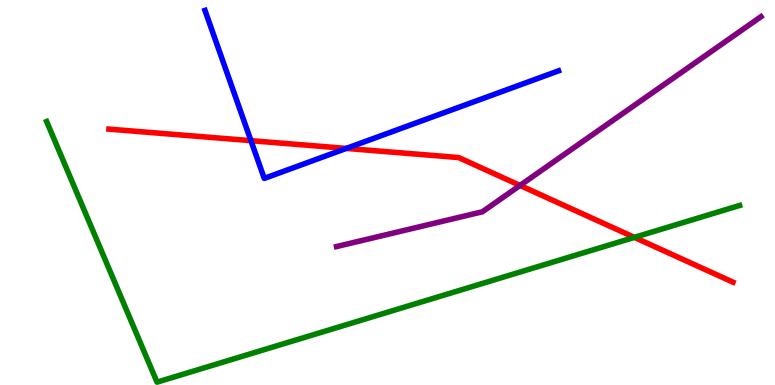[{'lines': ['blue', 'red'], 'intersections': [{'x': 3.24, 'y': 6.35}, {'x': 4.47, 'y': 6.15}]}, {'lines': ['green', 'red'], 'intersections': [{'x': 8.19, 'y': 3.83}]}, {'lines': ['purple', 'red'], 'intersections': [{'x': 6.71, 'y': 5.18}]}, {'lines': ['blue', 'green'], 'intersections': []}, {'lines': ['blue', 'purple'], 'intersections': []}, {'lines': ['green', 'purple'], 'intersections': []}]